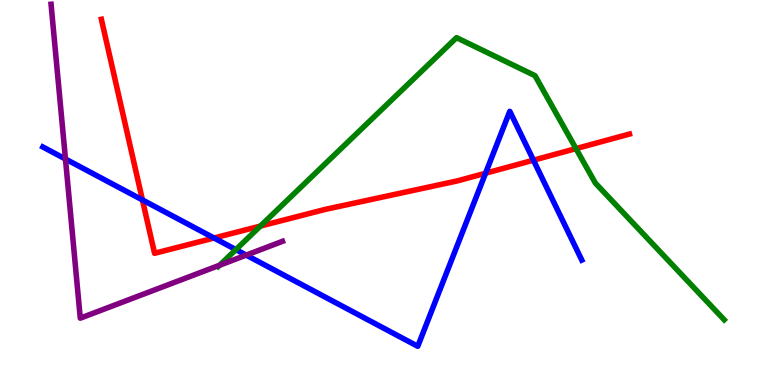[{'lines': ['blue', 'red'], 'intersections': [{'x': 1.84, 'y': 4.81}, {'x': 2.76, 'y': 3.82}, {'x': 6.27, 'y': 5.5}, {'x': 6.88, 'y': 5.84}]}, {'lines': ['green', 'red'], 'intersections': [{'x': 3.36, 'y': 4.13}, {'x': 7.43, 'y': 6.14}]}, {'lines': ['purple', 'red'], 'intersections': []}, {'lines': ['blue', 'green'], 'intersections': [{'x': 3.04, 'y': 3.52}]}, {'lines': ['blue', 'purple'], 'intersections': [{'x': 0.845, 'y': 5.87}, {'x': 3.18, 'y': 3.37}]}, {'lines': ['green', 'purple'], 'intersections': [{'x': 2.83, 'y': 3.11}]}]